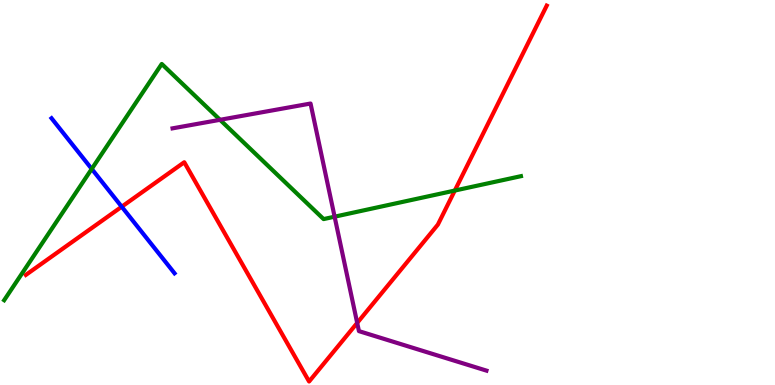[{'lines': ['blue', 'red'], 'intersections': [{'x': 1.57, 'y': 4.63}]}, {'lines': ['green', 'red'], 'intersections': [{'x': 5.87, 'y': 5.05}]}, {'lines': ['purple', 'red'], 'intersections': [{'x': 4.61, 'y': 1.61}]}, {'lines': ['blue', 'green'], 'intersections': [{'x': 1.18, 'y': 5.61}]}, {'lines': ['blue', 'purple'], 'intersections': []}, {'lines': ['green', 'purple'], 'intersections': [{'x': 2.84, 'y': 6.89}, {'x': 4.32, 'y': 4.37}]}]